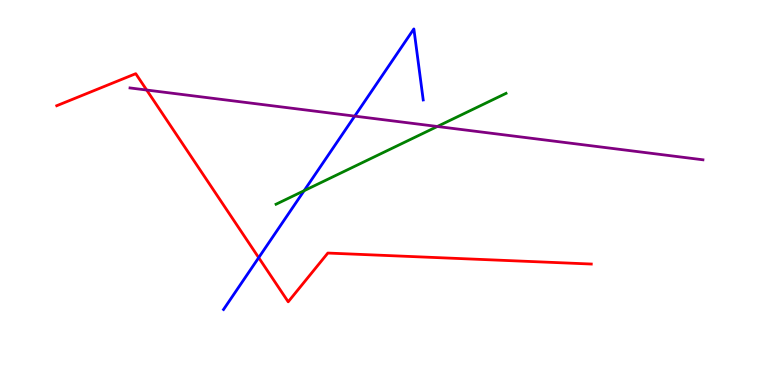[{'lines': ['blue', 'red'], 'intersections': [{'x': 3.34, 'y': 3.31}]}, {'lines': ['green', 'red'], 'intersections': []}, {'lines': ['purple', 'red'], 'intersections': [{'x': 1.89, 'y': 7.66}]}, {'lines': ['blue', 'green'], 'intersections': [{'x': 3.92, 'y': 5.05}]}, {'lines': ['blue', 'purple'], 'intersections': [{'x': 4.58, 'y': 6.98}]}, {'lines': ['green', 'purple'], 'intersections': [{'x': 5.64, 'y': 6.71}]}]